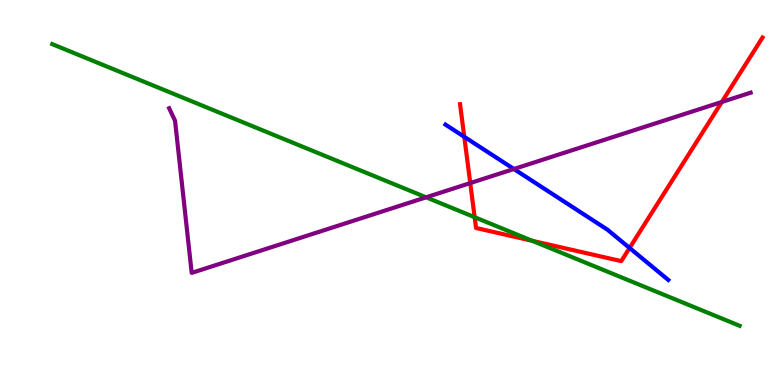[{'lines': ['blue', 'red'], 'intersections': [{'x': 5.99, 'y': 6.45}, {'x': 8.12, 'y': 3.56}]}, {'lines': ['green', 'red'], 'intersections': [{'x': 6.12, 'y': 4.36}, {'x': 6.87, 'y': 3.75}]}, {'lines': ['purple', 'red'], 'intersections': [{'x': 6.07, 'y': 5.24}, {'x': 9.31, 'y': 7.35}]}, {'lines': ['blue', 'green'], 'intersections': []}, {'lines': ['blue', 'purple'], 'intersections': [{'x': 6.63, 'y': 5.61}]}, {'lines': ['green', 'purple'], 'intersections': [{'x': 5.5, 'y': 4.87}]}]